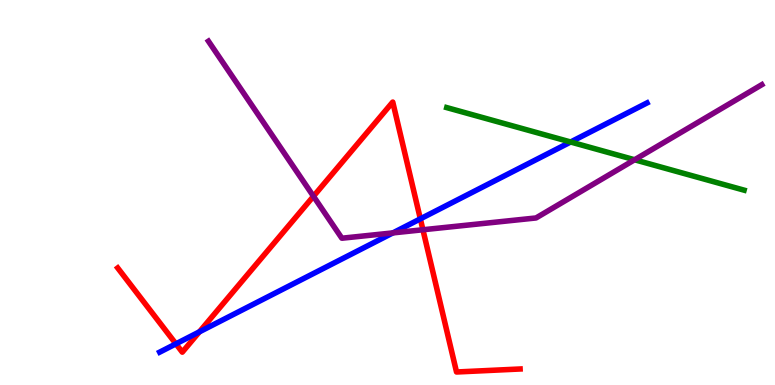[{'lines': ['blue', 'red'], 'intersections': [{'x': 2.27, 'y': 1.07}, {'x': 2.57, 'y': 1.38}, {'x': 5.42, 'y': 4.32}]}, {'lines': ['green', 'red'], 'intersections': []}, {'lines': ['purple', 'red'], 'intersections': [{'x': 4.04, 'y': 4.9}, {'x': 5.46, 'y': 4.03}]}, {'lines': ['blue', 'green'], 'intersections': [{'x': 7.36, 'y': 6.31}]}, {'lines': ['blue', 'purple'], 'intersections': [{'x': 5.07, 'y': 3.95}]}, {'lines': ['green', 'purple'], 'intersections': [{'x': 8.19, 'y': 5.85}]}]